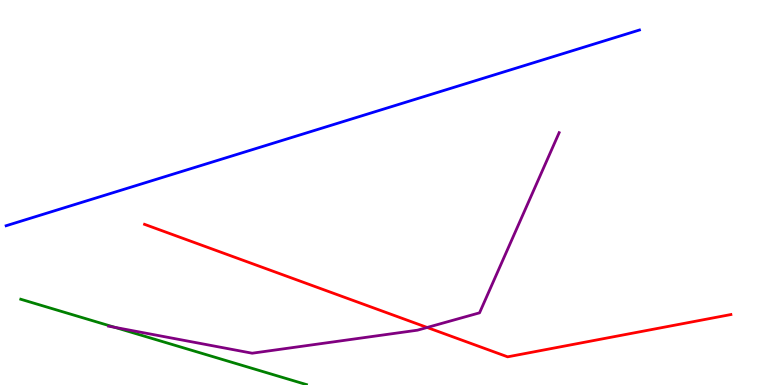[{'lines': ['blue', 'red'], 'intersections': []}, {'lines': ['green', 'red'], 'intersections': []}, {'lines': ['purple', 'red'], 'intersections': [{'x': 5.51, 'y': 1.49}]}, {'lines': ['blue', 'green'], 'intersections': []}, {'lines': ['blue', 'purple'], 'intersections': []}, {'lines': ['green', 'purple'], 'intersections': [{'x': 1.48, 'y': 1.5}]}]